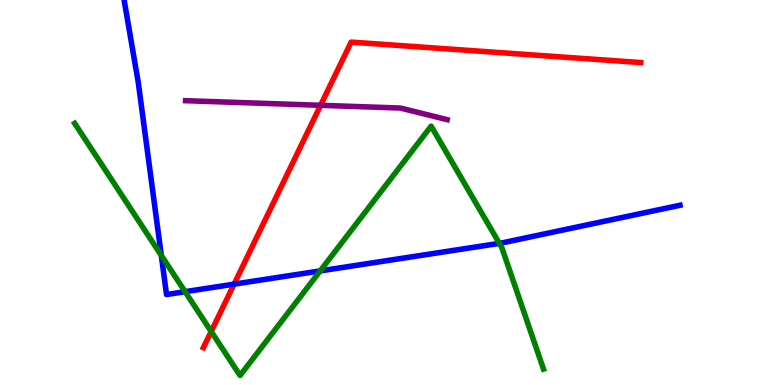[{'lines': ['blue', 'red'], 'intersections': [{'x': 3.02, 'y': 2.62}]}, {'lines': ['green', 'red'], 'intersections': [{'x': 2.72, 'y': 1.39}]}, {'lines': ['purple', 'red'], 'intersections': [{'x': 4.14, 'y': 7.26}]}, {'lines': ['blue', 'green'], 'intersections': [{'x': 2.08, 'y': 3.37}, {'x': 2.39, 'y': 2.42}, {'x': 4.13, 'y': 2.96}, {'x': 6.44, 'y': 3.68}]}, {'lines': ['blue', 'purple'], 'intersections': []}, {'lines': ['green', 'purple'], 'intersections': []}]